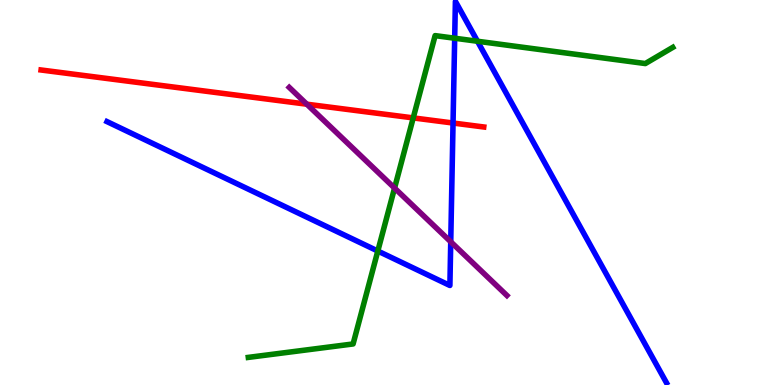[{'lines': ['blue', 'red'], 'intersections': [{'x': 5.85, 'y': 6.8}]}, {'lines': ['green', 'red'], 'intersections': [{'x': 5.33, 'y': 6.94}]}, {'lines': ['purple', 'red'], 'intersections': [{'x': 3.96, 'y': 7.29}]}, {'lines': ['blue', 'green'], 'intersections': [{'x': 4.88, 'y': 3.48}, {'x': 5.87, 'y': 9.01}, {'x': 6.16, 'y': 8.93}]}, {'lines': ['blue', 'purple'], 'intersections': [{'x': 5.82, 'y': 3.72}]}, {'lines': ['green', 'purple'], 'intersections': [{'x': 5.09, 'y': 5.12}]}]